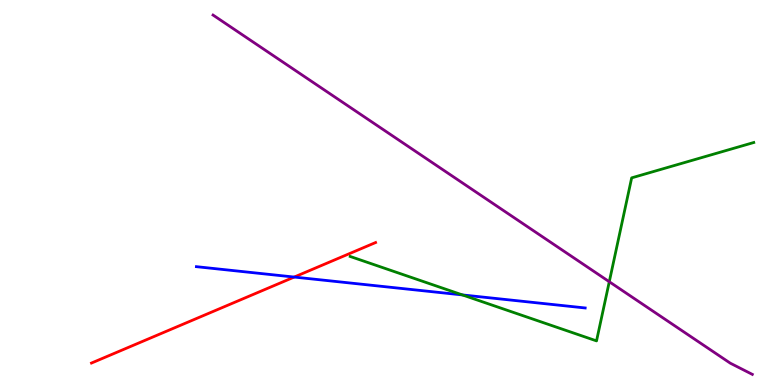[{'lines': ['blue', 'red'], 'intersections': [{'x': 3.8, 'y': 2.8}]}, {'lines': ['green', 'red'], 'intersections': []}, {'lines': ['purple', 'red'], 'intersections': []}, {'lines': ['blue', 'green'], 'intersections': [{'x': 5.97, 'y': 2.34}]}, {'lines': ['blue', 'purple'], 'intersections': []}, {'lines': ['green', 'purple'], 'intersections': [{'x': 7.86, 'y': 2.68}]}]